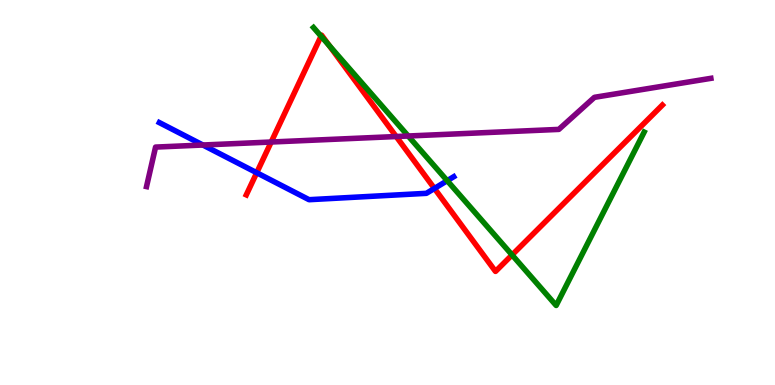[{'lines': ['blue', 'red'], 'intersections': [{'x': 3.31, 'y': 5.51}, {'x': 5.61, 'y': 5.11}]}, {'lines': ['green', 'red'], 'intersections': [{'x': 4.14, 'y': 9.06}, {'x': 4.25, 'y': 8.82}, {'x': 6.61, 'y': 3.38}]}, {'lines': ['purple', 'red'], 'intersections': [{'x': 3.5, 'y': 6.31}, {'x': 5.11, 'y': 6.45}]}, {'lines': ['blue', 'green'], 'intersections': [{'x': 5.77, 'y': 5.31}]}, {'lines': ['blue', 'purple'], 'intersections': [{'x': 2.62, 'y': 6.23}]}, {'lines': ['green', 'purple'], 'intersections': [{'x': 5.27, 'y': 6.47}]}]